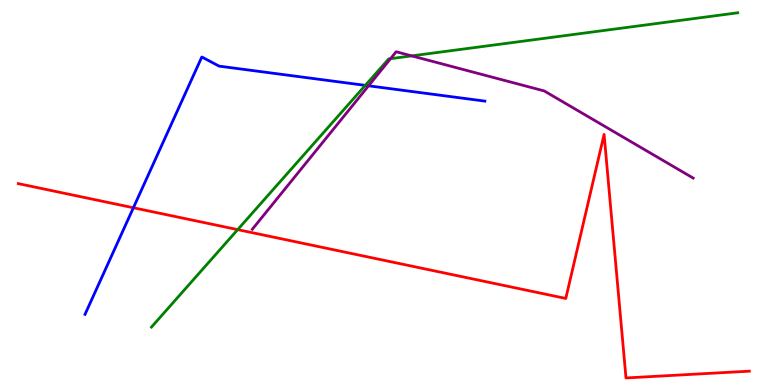[{'lines': ['blue', 'red'], 'intersections': [{'x': 1.72, 'y': 4.6}]}, {'lines': ['green', 'red'], 'intersections': [{'x': 3.07, 'y': 4.04}]}, {'lines': ['purple', 'red'], 'intersections': []}, {'lines': ['blue', 'green'], 'intersections': [{'x': 4.71, 'y': 7.78}]}, {'lines': ['blue', 'purple'], 'intersections': [{'x': 4.76, 'y': 7.77}]}, {'lines': ['green', 'purple'], 'intersections': [{'x': 5.04, 'y': 8.48}, {'x': 5.31, 'y': 8.55}]}]